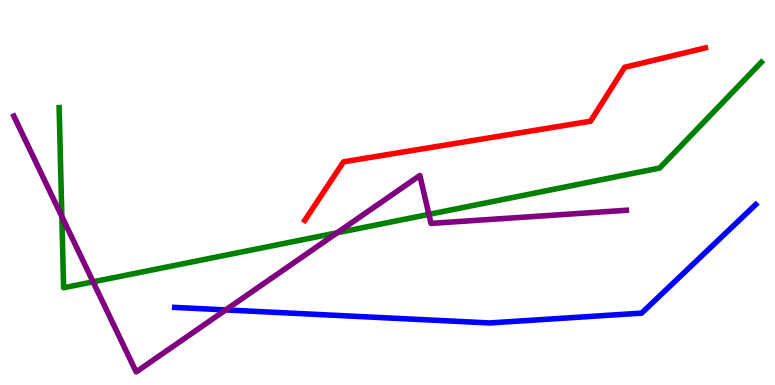[{'lines': ['blue', 'red'], 'intersections': []}, {'lines': ['green', 'red'], 'intersections': []}, {'lines': ['purple', 'red'], 'intersections': []}, {'lines': ['blue', 'green'], 'intersections': []}, {'lines': ['blue', 'purple'], 'intersections': [{'x': 2.91, 'y': 1.95}]}, {'lines': ['green', 'purple'], 'intersections': [{'x': 0.798, 'y': 4.38}, {'x': 1.2, 'y': 2.68}, {'x': 4.35, 'y': 3.95}, {'x': 5.53, 'y': 4.43}]}]